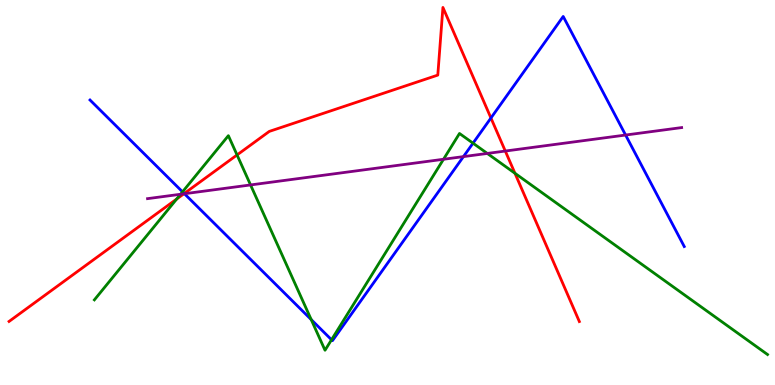[{'lines': ['blue', 'red'], 'intersections': [{'x': 2.38, 'y': 4.97}, {'x': 6.33, 'y': 6.94}]}, {'lines': ['green', 'red'], 'intersections': [{'x': 2.28, 'y': 4.83}, {'x': 3.06, 'y': 5.98}, {'x': 6.64, 'y': 5.5}]}, {'lines': ['purple', 'red'], 'intersections': [{'x': 2.37, 'y': 4.97}, {'x': 6.52, 'y': 6.08}]}, {'lines': ['blue', 'green'], 'intersections': [{'x': 2.36, 'y': 5.02}, {'x': 4.02, 'y': 1.7}, {'x': 4.28, 'y': 1.18}, {'x': 6.1, 'y': 6.28}]}, {'lines': ['blue', 'purple'], 'intersections': [{'x': 2.38, 'y': 4.97}, {'x': 5.98, 'y': 5.93}, {'x': 8.07, 'y': 6.49}]}, {'lines': ['green', 'purple'], 'intersections': [{'x': 2.33, 'y': 4.95}, {'x': 3.23, 'y': 5.2}, {'x': 5.72, 'y': 5.86}, {'x': 6.29, 'y': 6.01}]}]